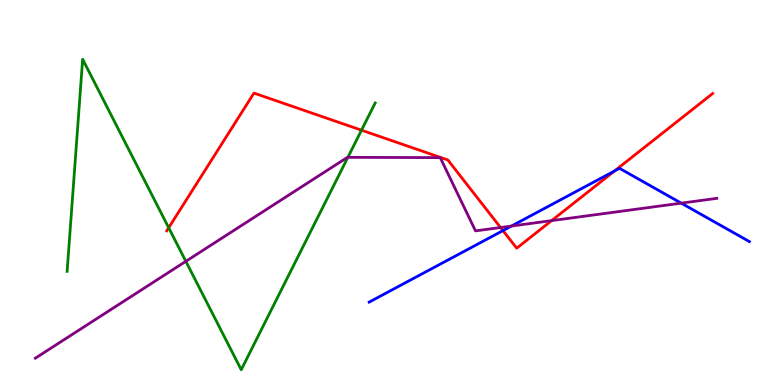[{'lines': ['blue', 'red'], 'intersections': [{'x': 6.49, 'y': 4.01}, {'x': 7.93, 'y': 5.56}]}, {'lines': ['green', 'red'], 'intersections': [{'x': 2.18, 'y': 4.08}, {'x': 4.66, 'y': 6.62}]}, {'lines': ['purple', 'red'], 'intersections': [{'x': 6.46, 'y': 4.09}, {'x': 7.12, 'y': 4.27}]}, {'lines': ['blue', 'green'], 'intersections': []}, {'lines': ['blue', 'purple'], 'intersections': [{'x': 6.6, 'y': 4.13}, {'x': 8.79, 'y': 4.72}]}, {'lines': ['green', 'purple'], 'intersections': [{'x': 2.4, 'y': 3.21}, {'x': 4.49, 'y': 5.91}]}]